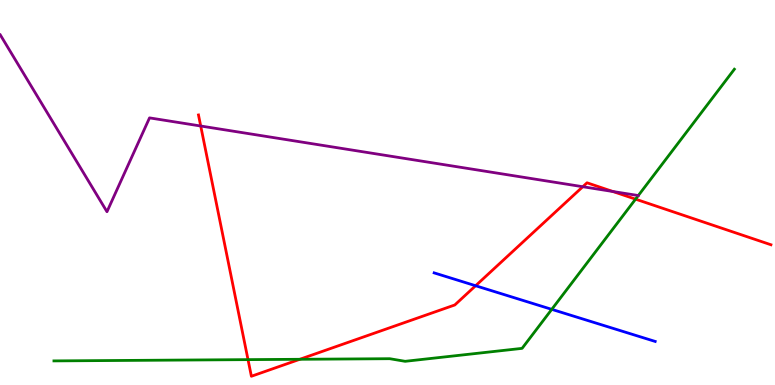[{'lines': ['blue', 'red'], 'intersections': [{'x': 6.14, 'y': 2.58}]}, {'lines': ['green', 'red'], 'intersections': [{'x': 3.2, 'y': 0.659}, {'x': 3.87, 'y': 0.668}, {'x': 8.2, 'y': 4.83}]}, {'lines': ['purple', 'red'], 'intersections': [{'x': 2.59, 'y': 6.73}, {'x': 7.52, 'y': 5.15}, {'x': 7.91, 'y': 5.03}]}, {'lines': ['blue', 'green'], 'intersections': [{'x': 7.12, 'y': 1.96}]}, {'lines': ['blue', 'purple'], 'intersections': []}, {'lines': ['green', 'purple'], 'intersections': []}]